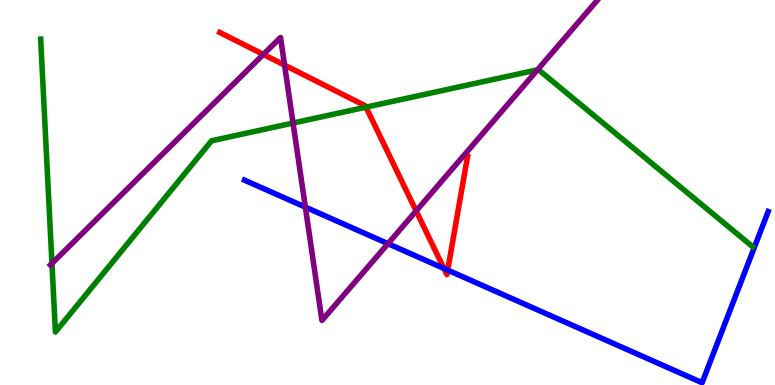[{'lines': ['blue', 'red'], 'intersections': [{'x': 5.73, 'y': 3.03}, {'x': 5.78, 'y': 2.98}]}, {'lines': ['green', 'red'], 'intersections': [{'x': 4.72, 'y': 7.22}]}, {'lines': ['purple', 'red'], 'intersections': [{'x': 3.4, 'y': 8.59}, {'x': 3.67, 'y': 8.31}, {'x': 5.37, 'y': 4.52}]}, {'lines': ['blue', 'green'], 'intersections': []}, {'lines': ['blue', 'purple'], 'intersections': [{'x': 3.94, 'y': 4.62}, {'x': 5.01, 'y': 3.67}]}, {'lines': ['green', 'purple'], 'intersections': [{'x': 0.67, 'y': 3.16}, {'x': 3.78, 'y': 6.8}, {'x': 6.94, 'y': 8.19}]}]